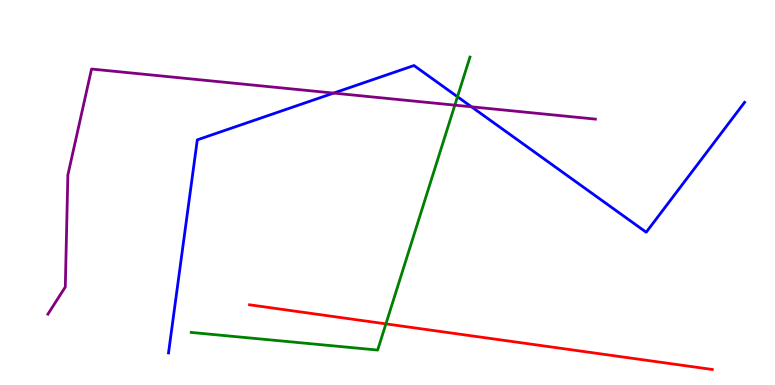[{'lines': ['blue', 'red'], 'intersections': []}, {'lines': ['green', 'red'], 'intersections': [{'x': 4.98, 'y': 1.59}]}, {'lines': ['purple', 'red'], 'intersections': []}, {'lines': ['blue', 'green'], 'intersections': [{'x': 5.9, 'y': 7.49}]}, {'lines': ['blue', 'purple'], 'intersections': [{'x': 4.3, 'y': 7.58}, {'x': 6.08, 'y': 7.23}]}, {'lines': ['green', 'purple'], 'intersections': [{'x': 5.87, 'y': 7.27}]}]